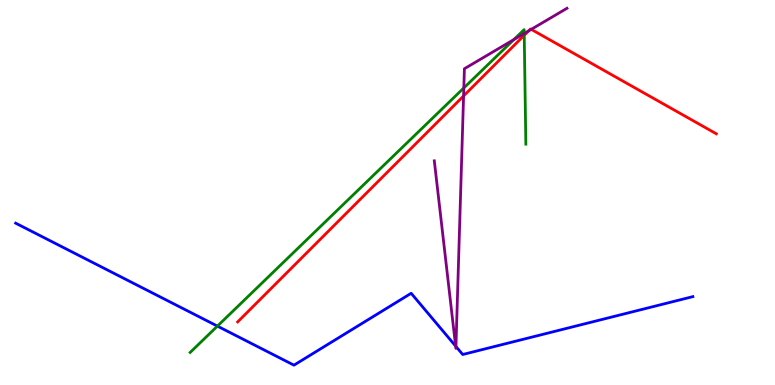[{'lines': ['blue', 'red'], 'intersections': []}, {'lines': ['green', 'red'], 'intersections': [{'x': 6.76, 'y': 9.08}]}, {'lines': ['purple', 'red'], 'intersections': [{'x': 5.98, 'y': 7.51}, {'x': 6.82, 'y': 9.2}, {'x': 6.85, 'y': 9.24}]}, {'lines': ['blue', 'green'], 'intersections': [{'x': 2.81, 'y': 1.53}]}, {'lines': ['blue', 'purple'], 'intersections': [{'x': 5.88, 'y': 1.01}, {'x': 5.88, 'y': 1.0}]}, {'lines': ['green', 'purple'], 'intersections': [{'x': 5.98, 'y': 7.72}, {'x': 6.63, 'y': 8.97}, {'x': 6.76, 'y': 9.13}]}]